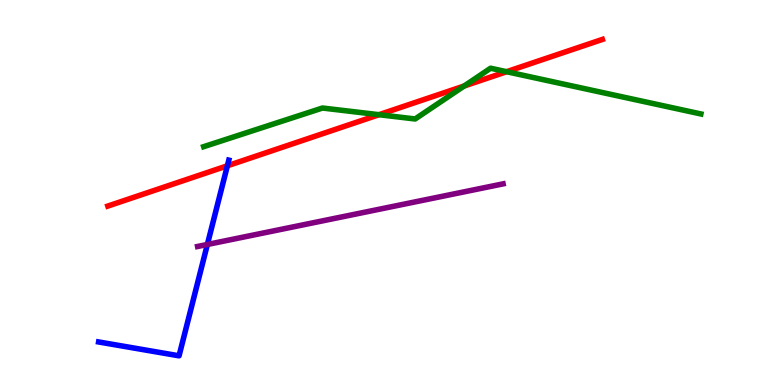[{'lines': ['blue', 'red'], 'intersections': [{'x': 2.93, 'y': 5.69}]}, {'lines': ['green', 'red'], 'intersections': [{'x': 4.89, 'y': 7.02}, {'x': 5.99, 'y': 7.77}, {'x': 6.54, 'y': 8.14}]}, {'lines': ['purple', 'red'], 'intersections': []}, {'lines': ['blue', 'green'], 'intersections': []}, {'lines': ['blue', 'purple'], 'intersections': [{'x': 2.68, 'y': 3.65}]}, {'lines': ['green', 'purple'], 'intersections': []}]